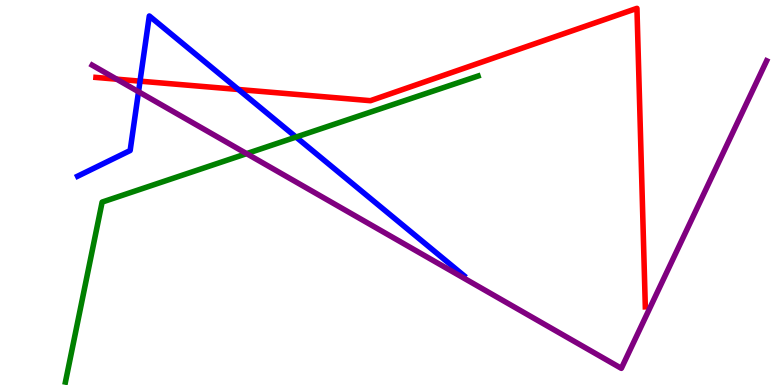[{'lines': ['blue', 'red'], 'intersections': [{'x': 1.81, 'y': 7.89}, {'x': 3.08, 'y': 7.68}]}, {'lines': ['green', 'red'], 'intersections': []}, {'lines': ['purple', 'red'], 'intersections': [{'x': 1.51, 'y': 7.94}]}, {'lines': ['blue', 'green'], 'intersections': [{'x': 3.82, 'y': 6.44}]}, {'lines': ['blue', 'purple'], 'intersections': [{'x': 1.79, 'y': 7.62}]}, {'lines': ['green', 'purple'], 'intersections': [{'x': 3.18, 'y': 6.01}]}]